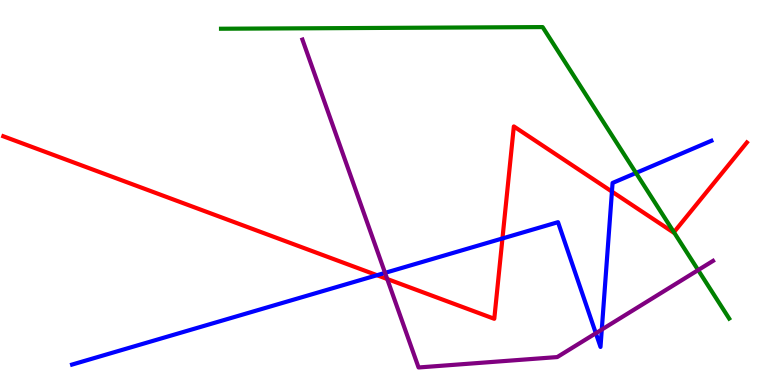[{'lines': ['blue', 'red'], 'intersections': [{'x': 4.86, 'y': 2.85}, {'x': 6.48, 'y': 3.81}, {'x': 7.9, 'y': 5.02}]}, {'lines': ['green', 'red'], 'intersections': [{'x': 8.7, 'y': 3.97}]}, {'lines': ['purple', 'red'], 'intersections': [{'x': 5.0, 'y': 2.75}]}, {'lines': ['blue', 'green'], 'intersections': [{'x': 8.21, 'y': 5.51}]}, {'lines': ['blue', 'purple'], 'intersections': [{'x': 4.97, 'y': 2.91}, {'x': 7.69, 'y': 1.34}, {'x': 7.76, 'y': 1.44}]}, {'lines': ['green', 'purple'], 'intersections': [{'x': 9.01, 'y': 2.99}]}]